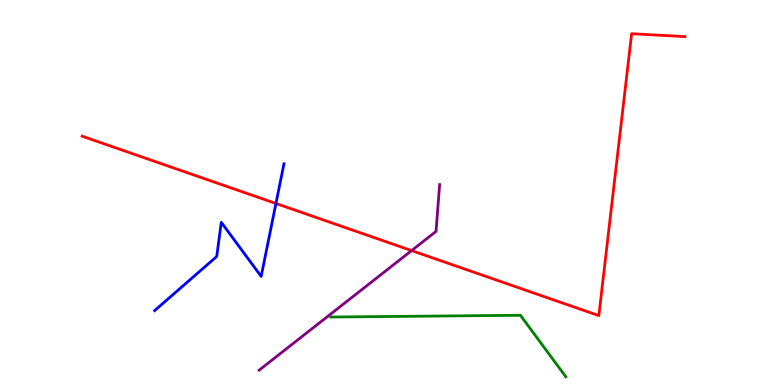[{'lines': ['blue', 'red'], 'intersections': [{'x': 3.56, 'y': 4.71}]}, {'lines': ['green', 'red'], 'intersections': []}, {'lines': ['purple', 'red'], 'intersections': [{'x': 5.31, 'y': 3.49}]}, {'lines': ['blue', 'green'], 'intersections': []}, {'lines': ['blue', 'purple'], 'intersections': []}, {'lines': ['green', 'purple'], 'intersections': []}]